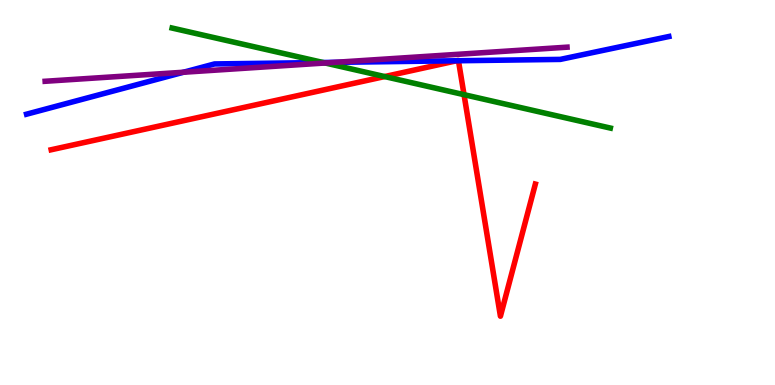[{'lines': ['blue', 'red'], 'intersections': [{'x': 5.89, 'y': 8.42}, {'x': 5.92, 'y': 8.42}]}, {'lines': ['green', 'red'], 'intersections': [{'x': 4.96, 'y': 8.01}, {'x': 5.99, 'y': 7.54}]}, {'lines': ['purple', 'red'], 'intersections': []}, {'lines': ['blue', 'green'], 'intersections': [{'x': 4.17, 'y': 8.38}]}, {'lines': ['blue', 'purple'], 'intersections': [{'x': 2.37, 'y': 8.12}, {'x': 4.32, 'y': 8.38}]}, {'lines': ['green', 'purple'], 'intersections': [{'x': 4.2, 'y': 8.36}]}]